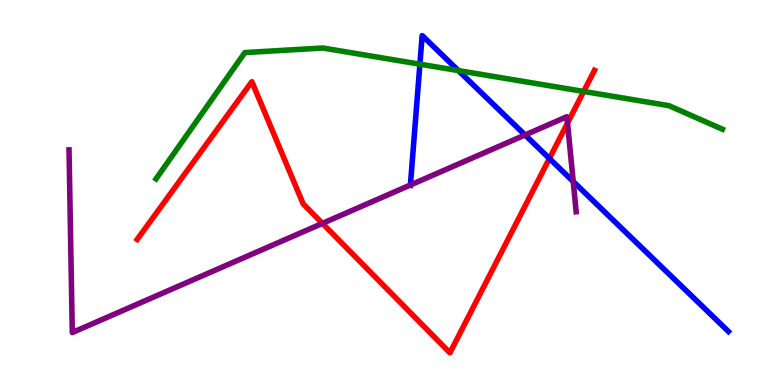[{'lines': ['blue', 'red'], 'intersections': [{'x': 7.09, 'y': 5.88}]}, {'lines': ['green', 'red'], 'intersections': [{'x': 7.53, 'y': 7.62}]}, {'lines': ['purple', 'red'], 'intersections': [{'x': 4.16, 'y': 4.2}, {'x': 7.32, 'y': 6.8}]}, {'lines': ['blue', 'green'], 'intersections': [{'x': 5.42, 'y': 8.33}, {'x': 5.91, 'y': 8.17}]}, {'lines': ['blue', 'purple'], 'intersections': [{'x': 5.3, 'y': 5.19}, {'x': 6.77, 'y': 6.49}, {'x': 7.4, 'y': 5.29}]}, {'lines': ['green', 'purple'], 'intersections': []}]